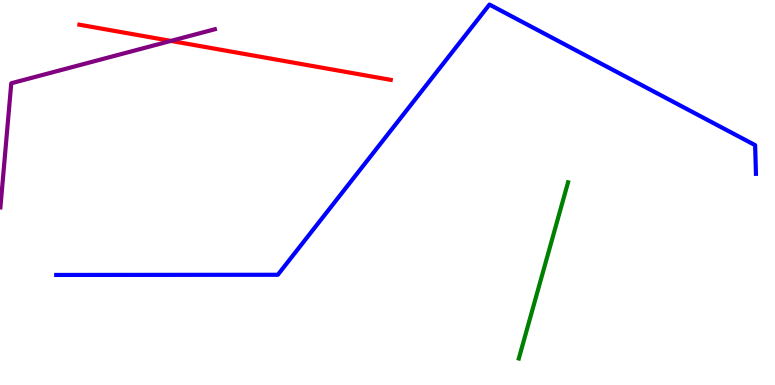[{'lines': ['blue', 'red'], 'intersections': []}, {'lines': ['green', 'red'], 'intersections': []}, {'lines': ['purple', 'red'], 'intersections': [{'x': 2.2, 'y': 8.94}]}, {'lines': ['blue', 'green'], 'intersections': []}, {'lines': ['blue', 'purple'], 'intersections': []}, {'lines': ['green', 'purple'], 'intersections': []}]